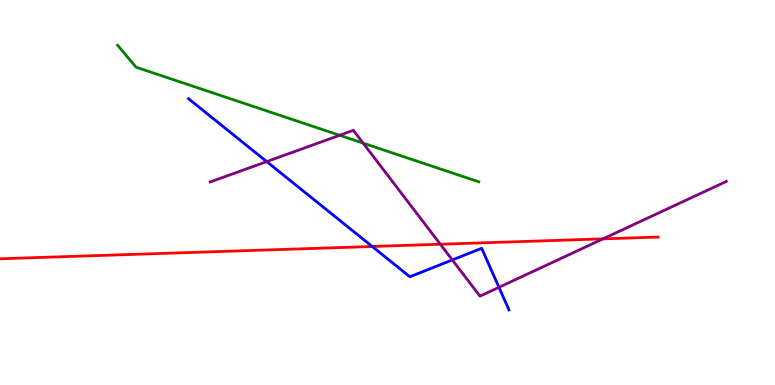[{'lines': ['blue', 'red'], 'intersections': [{'x': 4.8, 'y': 3.6}]}, {'lines': ['green', 'red'], 'intersections': []}, {'lines': ['purple', 'red'], 'intersections': [{'x': 5.68, 'y': 3.66}, {'x': 7.78, 'y': 3.8}]}, {'lines': ['blue', 'green'], 'intersections': []}, {'lines': ['blue', 'purple'], 'intersections': [{'x': 3.44, 'y': 5.8}, {'x': 5.84, 'y': 3.25}, {'x': 6.44, 'y': 2.54}]}, {'lines': ['green', 'purple'], 'intersections': [{'x': 4.38, 'y': 6.49}, {'x': 4.69, 'y': 6.28}]}]